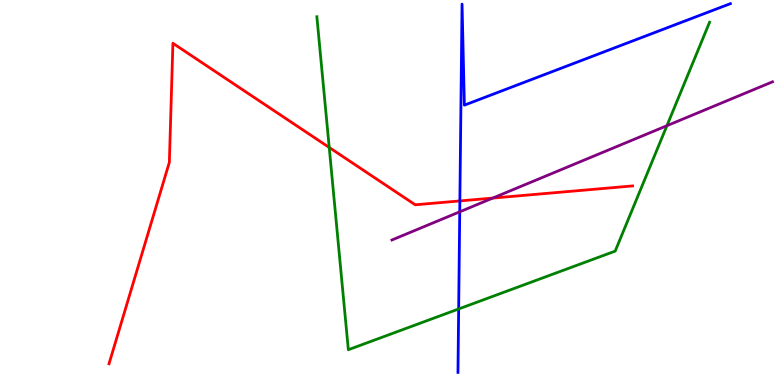[{'lines': ['blue', 'red'], 'intersections': [{'x': 5.93, 'y': 4.78}]}, {'lines': ['green', 'red'], 'intersections': [{'x': 4.25, 'y': 6.17}]}, {'lines': ['purple', 'red'], 'intersections': [{'x': 6.36, 'y': 4.86}]}, {'lines': ['blue', 'green'], 'intersections': [{'x': 5.92, 'y': 1.97}]}, {'lines': ['blue', 'purple'], 'intersections': [{'x': 5.93, 'y': 4.5}]}, {'lines': ['green', 'purple'], 'intersections': [{'x': 8.61, 'y': 6.73}]}]